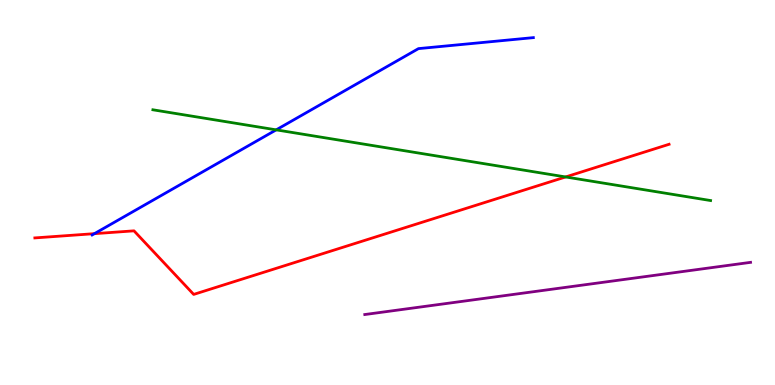[{'lines': ['blue', 'red'], 'intersections': [{'x': 1.22, 'y': 3.93}]}, {'lines': ['green', 'red'], 'intersections': [{'x': 7.3, 'y': 5.4}]}, {'lines': ['purple', 'red'], 'intersections': []}, {'lines': ['blue', 'green'], 'intersections': [{'x': 3.56, 'y': 6.63}]}, {'lines': ['blue', 'purple'], 'intersections': []}, {'lines': ['green', 'purple'], 'intersections': []}]